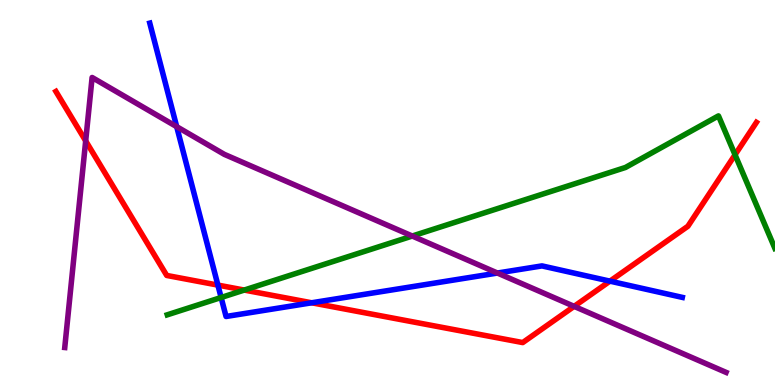[{'lines': ['blue', 'red'], 'intersections': [{'x': 2.81, 'y': 2.59}, {'x': 4.02, 'y': 2.14}, {'x': 7.87, 'y': 2.7}]}, {'lines': ['green', 'red'], 'intersections': [{'x': 3.15, 'y': 2.47}, {'x': 9.48, 'y': 5.98}]}, {'lines': ['purple', 'red'], 'intersections': [{'x': 1.11, 'y': 6.34}, {'x': 7.41, 'y': 2.04}]}, {'lines': ['blue', 'green'], 'intersections': [{'x': 2.85, 'y': 2.27}]}, {'lines': ['blue', 'purple'], 'intersections': [{'x': 2.28, 'y': 6.71}, {'x': 6.42, 'y': 2.91}]}, {'lines': ['green', 'purple'], 'intersections': [{'x': 5.32, 'y': 3.87}]}]